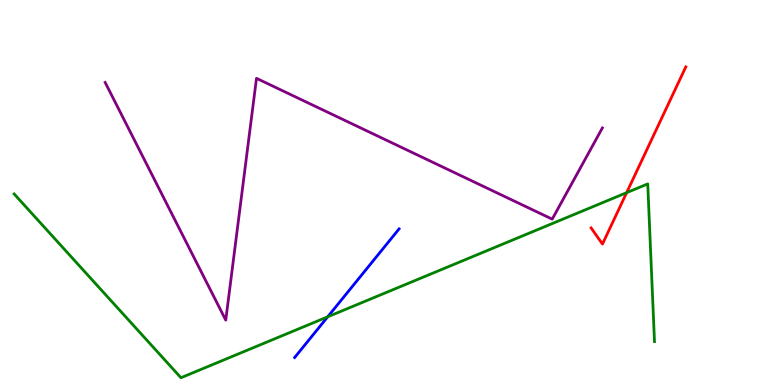[{'lines': ['blue', 'red'], 'intersections': []}, {'lines': ['green', 'red'], 'intersections': [{'x': 8.09, 'y': 5.0}]}, {'lines': ['purple', 'red'], 'intersections': []}, {'lines': ['blue', 'green'], 'intersections': [{'x': 4.23, 'y': 1.77}]}, {'lines': ['blue', 'purple'], 'intersections': []}, {'lines': ['green', 'purple'], 'intersections': []}]